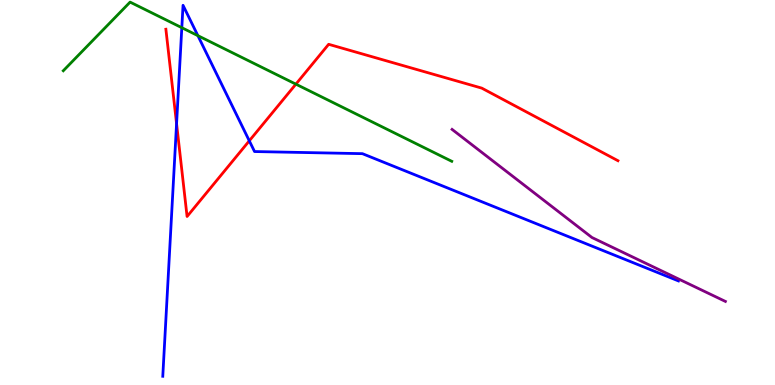[{'lines': ['blue', 'red'], 'intersections': [{'x': 2.28, 'y': 6.79}, {'x': 3.22, 'y': 6.34}]}, {'lines': ['green', 'red'], 'intersections': [{'x': 3.82, 'y': 7.81}]}, {'lines': ['purple', 'red'], 'intersections': []}, {'lines': ['blue', 'green'], 'intersections': [{'x': 2.35, 'y': 9.28}, {'x': 2.55, 'y': 9.07}]}, {'lines': ['blue', 'purple'], 'intersections': []}, {'lines': ['green', 'purple'], 'intersections': []}]